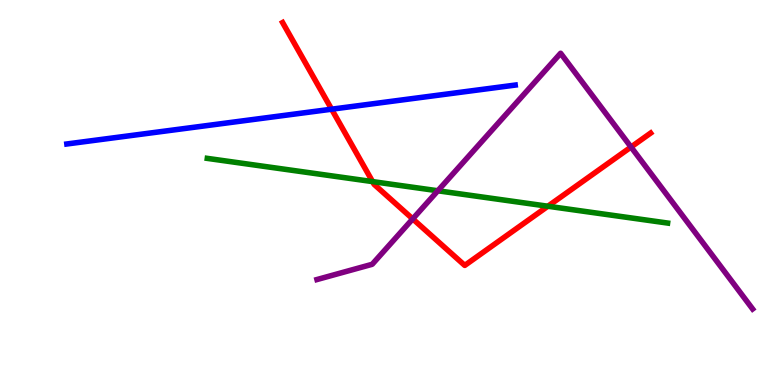[{'lines': ['blue', 'red'], 'intersections': [{'x': 4.28, 'y': 7.16}]}, {'lines': ['green', 'red'], 'intersections': [{'x': 4.81, 'y': 5.28}, {'x': 7.07, 'y': 4.64}]}, {'lines': ['purple', 'red'], 'intersections': [{'x': 5.33, 'y': 4.31}, {'x': 8.14, 'y': 6.18}]}, {'lines': ['blue', 'green'], 'intersections': []}, {'lines': ['blue', 'purple'], 'intersections': []}, {'lines': ['green', 'purple'], 'intersections': [{'x': 5.65, 'y': 5.04}]}]